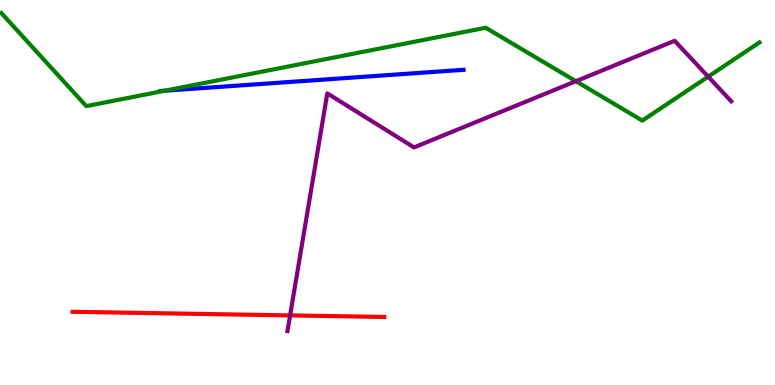[{'lines': ['blue', 'red'], 'intersections': []}, {'lines': ['green', 'red'], 'intersections': []}, {'lines': ['purple', 'red'], 'intersections': [{'x': 3.74, 'y': 1.81}]}, {'lines': ['blue', 'green'], 'intersections': [{'x': 2.13, 'y': 7.64}]}, {'lines': ['blue', 'purple'], 'intersections': []}, {'lines': ['green', 'purple'], 'intersections': [{'x': 7.43, 'y': 7.89}, {'x': 9.14, 'y': 8.01}]}]